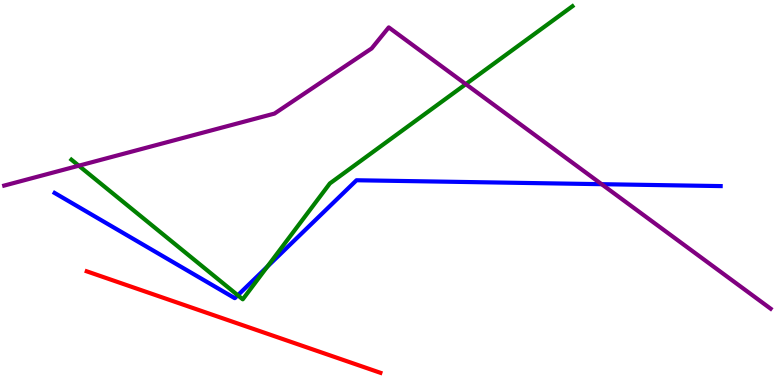[{'lines': ['blue', 'red'], 'intersections': []}, {'lines': ['green', 'red'], 'intersections': []}, {'lines': ['purple', 'red'], 'intersections': []}, {'lines': ['blue', 'green'], 'intersections': [{'x': 3.07, 'y': 2.33}, {'x': 3.45, 'y': 3.07}]}, {'lines': ['blue', 'purple'], 'intersections': [{'x': 7.76, 'y': 5.22}]}, {'lines': ['green', 'purple'], 'intersections': [{'x': 1.02, 'y': 5.7}, {'x': 6.01, 'y': 7.81}]}]